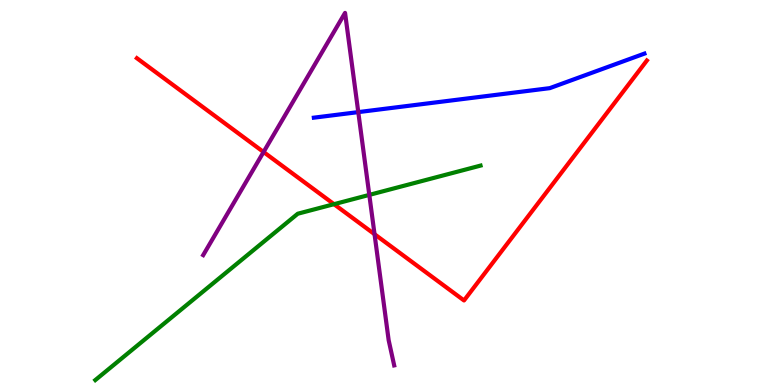[{'lines': ['blue', 'red'], 'intersections': []}, {'lines': ['green', 'red'], 'intersections': [{'x': 4.31, 'y': 4.7}]}, {'lines': ['purple', 'red'], 'intersections': [{'x': 3.4, 'y': 6.05}, {'x': 4.83, 'y': 3.92}]}, {'lines': ['blue', 'green'], 'intersections': []}, {'lines': ['blue', 'purple'], 'intersections': [{'x': 4.62, 'y': 7.09}]}, {'lines': ['green', 'purple'], 'intersections': [{'x': 4.77, 'y': 4.94}]}]